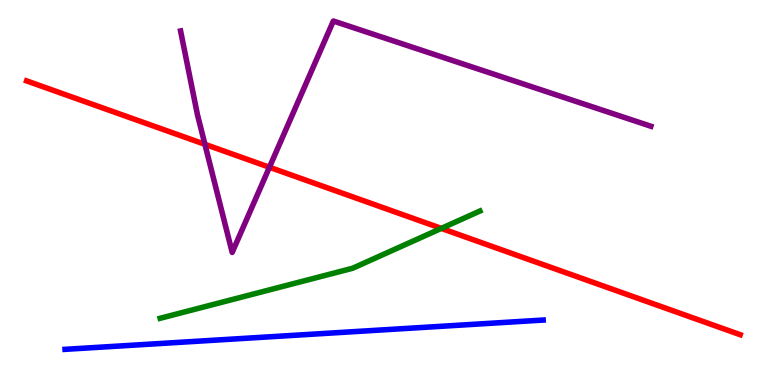[{'lines': ['blue', 'red'], 'intersections': []}, {'lines': ['green', 'red'], 'intersections': [{'x': 5.69, 'y': 4.07}]}, {'lines': ['purple', 'red'], 'intersections': [{'x': 2.64, 'y': 6.25}, {'x': 3.48, 'y': 5.66}]}, {'lines': ['blue', 'green'], 'intersections': []}, {'lines': ['blue', 'purple'], 'intersections': []}, {'lines': ['green', 'purple'], 'intersections': []}]